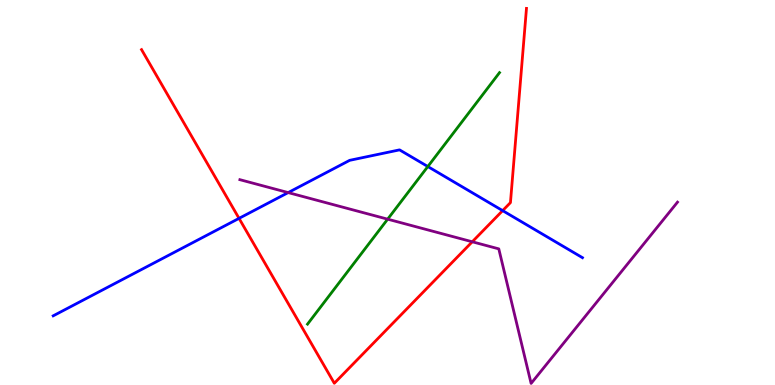[{'lines': ['blue', 'red'], 'intersections': [{'x': 3.08, 'y': 4.33}, {'x': 6.49, 'y': 4.53}]}, {'lines': ['green', 'red'], 'intersections': []}, {'lines': ['purple', 'red'], 'intersections': [{'x': 6.09, 'y': 3.72}]}, {'lines': ['blue', 'green'], 'intersections': [{'x': 5.52, 'y': 5.67}]}, {'lines': ['blue', 'purple'], 'intersections': [{'x': 3.72, 'y': 5.0}]}, {'lines': ['green', 'purple'], 'intersections': [{'x': 5.0, 'y': 4.31}]}]